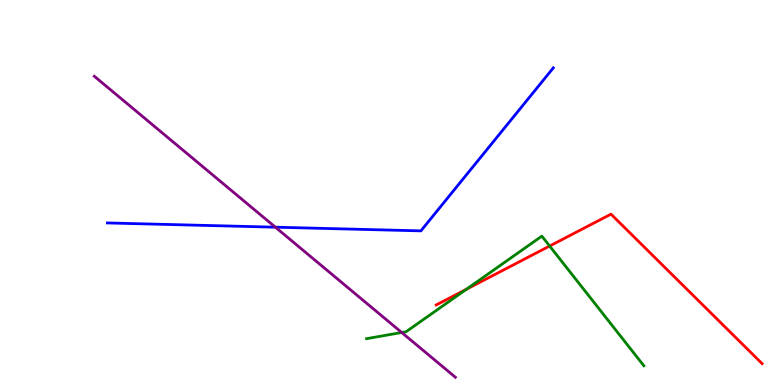[{'lines': ['blue', 'red'], 'intersections': []}, {'lines': ['green', 'red'], 'intersections': [{'x': 6.02, 'y': 2.49}, {'x': 7.09, 'y': 3.61}]}, {'lines': ['purple', 'red'], 'intersections': []}, {'lines': ['blue', 'green'], 'intersections': []}, {'lines': ['blue', 'purple'], 'intersections': [{'x': 3.55, 'y': 4.1}]}, {'lines': ['green', 'purple'], 'intersections': [{'x': 5.18, 'y': 1.36}]}]